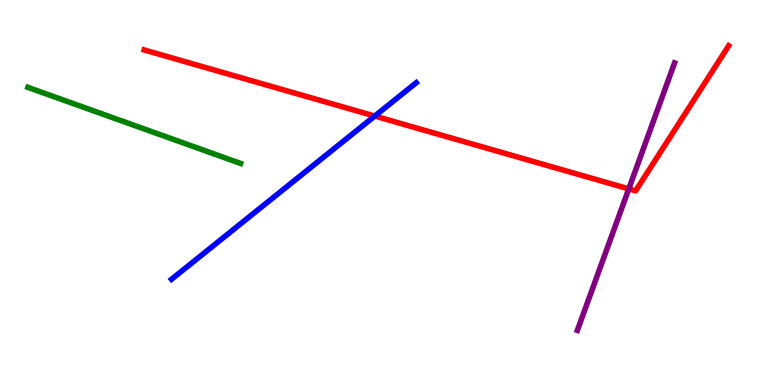[{'lines': ['blue', 'red'], 'intersections': [{'x': 4.84, 'y': 6.99}]}, {'lines': ['green', 'red'], 'intersections': []}, {'lines': ['purple', 'red'], 'intersections': [{'x': 8.11, 'y': 5.09}]}, {'lines': ['blue', 'green'], 'intersections': []}, {'lines': ['blue', 'purple'], 'intersections': []}, {'lines': ['green', 'purple'], 'intersections': []}]